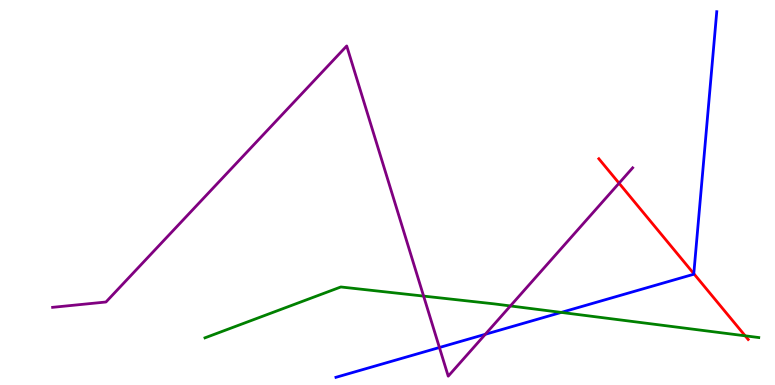[{'lines': ['blue', 'red'], 'intersections': [{'x': 8.95, 'y': 2.89}]}, {'lines': ['green', 'red'], 'intersections': [{'x': 9.62, 'y': 1.28}]}, {'lines': ['purple', 'red'], 'intersections': [{'x': 7.99, 'y': 5.24}]}, {'lines': ['blue', 'green'], 'intersections': [{'x': 7.24, 'y': 1.89}]}, {'lines': ['blue', 'purple'], 'intersections': [{'x': 5.67, 'y': 0.974}, {'x': 6.26, 'y': 1.32}]}, {'lines': ['green', 'purple'], 'intersections': [{'x': 5.47, 'y': 2.31}, {'x': 6.59, 'y': 2.05}]}]